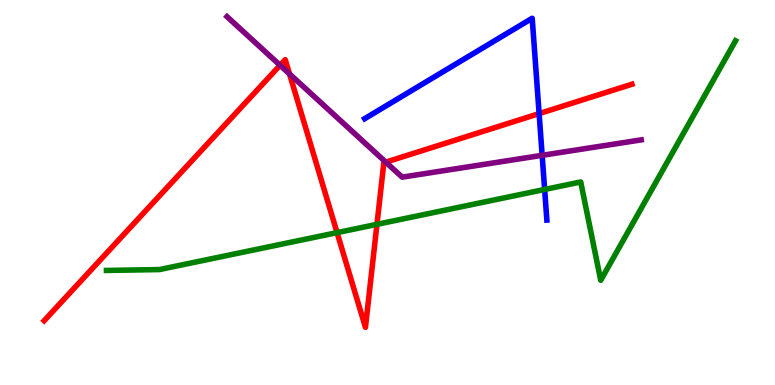[{'lines': ['blue', 'red'], 'intersections': [{'x': 6.96, 'y': 7.05}]}, {'lines': ['green', 'red'], 'intersections': [{'x': 4.35, 'y': 3.96}, {'x': 4.86, 'y': 4.17}]}, {'lines': ['purple', 'red'], 'intersections': [{'x': 3.61, 'y': 8.3}, {'x': 3.74, 'y': 8.08}, {'x': 4.98, 'y': 5.79}]}, {'lines': ['blue', 'green'], 'intersections': [{'x': 7.03, 'y': 5.08}]}, {'lines': ['blue', 'purple'], 'intersections': [{'x': 7.0, 'y': 5.97}]}, {'lines': ['green', 'purple'], 'intersections': []}]